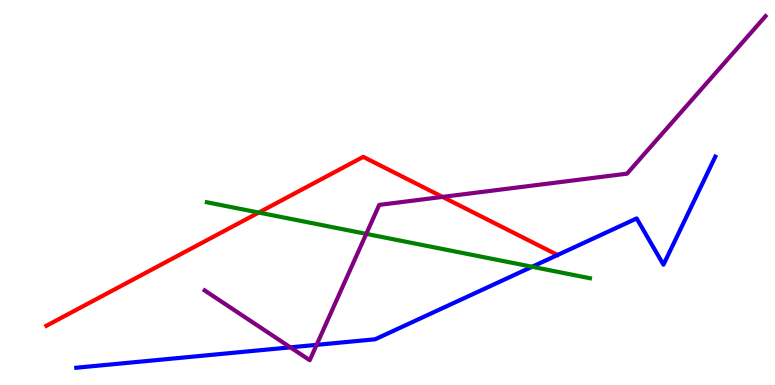[{'lines': ['blue', 'red'], 'intersections': []}, {'lines': ['green', 'red'], 'intersections': [{'x': 3.34, 'y': 4.48}]}, {'lines': ['purple', 'red'], 'intersections': [{'x': 5.71, 'y': 4.89}]}, {'lines': ['blue', 'green'], 'intersections': [{'x': 6.87, 'y': 3.07}]}, {'lines': ['blue', 'purple'], 'intersections': [{'x': 3.75, 'y': 0.978}, {'x': 4.09, 'y': 1.04}]}, {'lines': ['green', 'purple'], 'intersections': [{'x': 4.73, 'y': 3.93}]}]